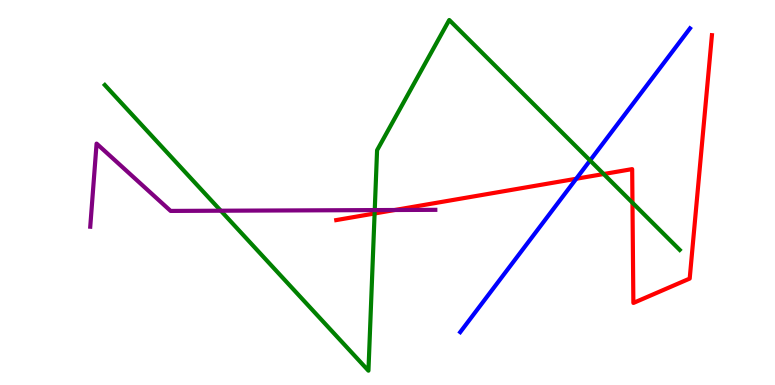[{'lines': ['blue', 'red'], 'intersections': [{'x': 7.44, 'y': 5.36}]}, {'lines': ['green', 'red'], 'intersections': [{'x': 4.83, 'y': 4.46}, {'x': 7.79, 'y': 5.48}, {'x': 8.16, 'y': 4.73}]}, {'lines': ['purple', 'red'], 'intersections': [{'x': 5.09, 'y': 4.55}]}, {'lines': ['blue', 'green'], 'intersections': [{'x': 7.61, 'y': 5.83}]}, {'lines': ['blue', 'purple'], 'intersections': []}, {'lines': ['green', 'purple'], 'intersections': [{'x': 2.85, 'y': 4.53}, {'x': 4.84, 'y': 4.54}]}]